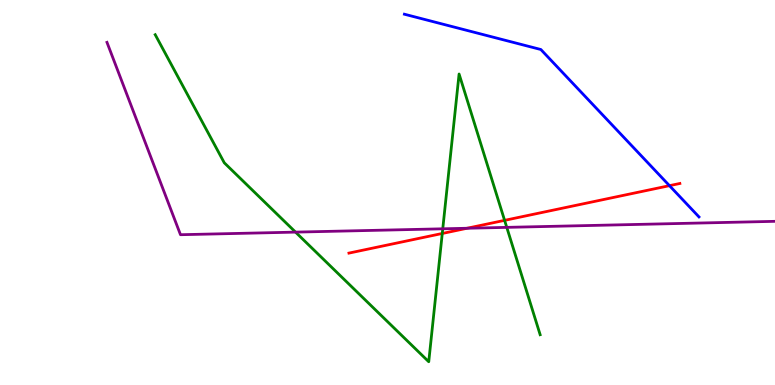[{'lines': ['blue', 'red'], 'intersections': [{'x': 8.64, 'y': 5.18}]}, {'lines': ['green', 'red'], 'intersections': [{'x': 5.71, 'y': 3.94}, {'x': 6.51, 'y': 4.28}]}, {'lines': ['purple', 'red'], 'intersections': [{'x': 6.03, 'y': 4.07}]}, {'lines': ['blue', 'green'], 'intersections': []}, {'lines': ['blue', 'purple'], 'intersections': []}, {'lines': ['green', 'purple'], 'intersections': [{'x': 3.81, 'y': 3.97}, {'x': 5.71, 'y': 4.06}, {'x': 6.54, 'y': 4.09}]}]